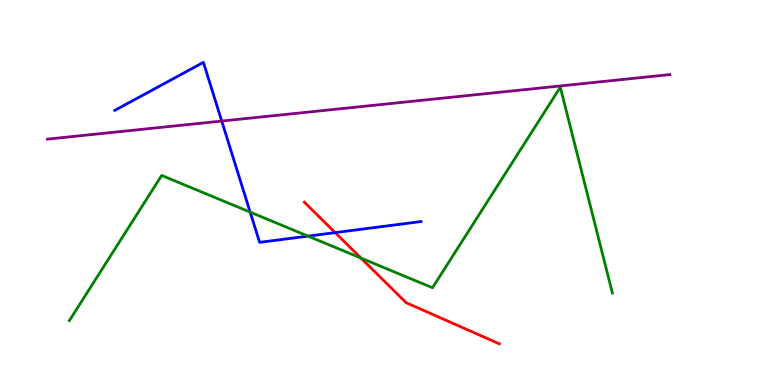[{'lines': ['blue', 'red'], 'intersections': [{'x': 4.32, 'y': 3.96}]}, {'lines': ['green', 'red'], 'intersections': [{'x': 4.66, 'y': 3.3}]}, {'lines': ['purple', 'red'], 'intersections': []}, {'lines': ['blue', 'green'], 'intersections': [{'x': 3.23, 'y': 4.49}, {'x': 3.97, 'y': 3.87}]}, {'lines': ['blue', 'purple'], 'intersections': [{'x': 2.86, 'y': 6.86}]}, {'lines': ['green', 'purple'], 'intersections': []}]